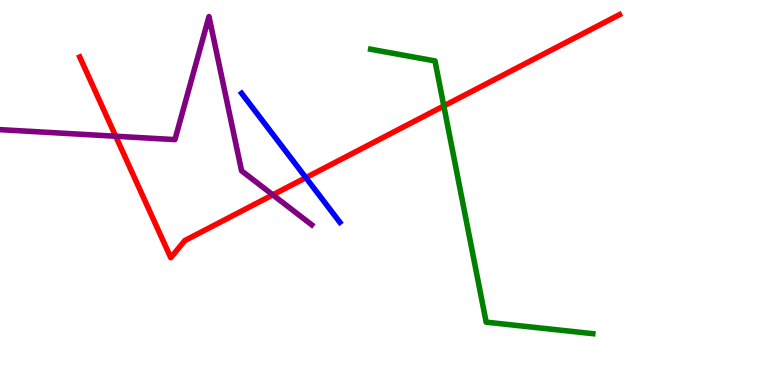[{'lines': ['blue', 'red'], 'intersections': [{'x': 3.95, 'y': 5.39}]}, {'lines': ['green', 'red'], 'intersections': [{'x': 5.73, 'y': 7.25}]}, {'lines': ['purple', 'red'], 'intersections': [{'x': 1.49, 'y': 6.46}, {'x': 3.52, 'y': 4.94}]}, {'lines': ['blue', 'green'], 'intersections': []}, {'lines': ['blue', 'purple'], 'intersections': []}, {'lines': ['green', 'purple'], 'intersections': []}]